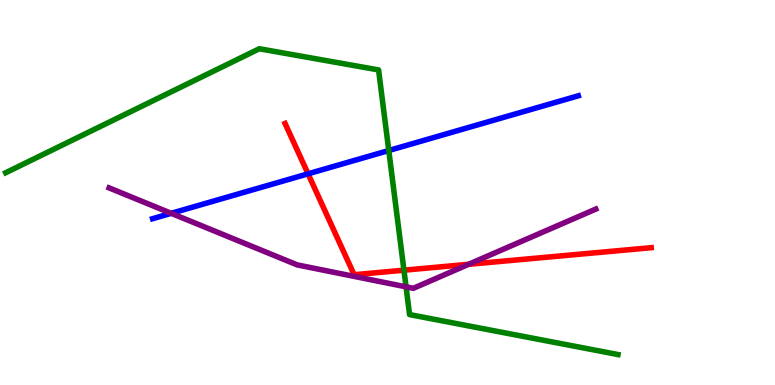[{'lines': ['blue', 'red'], 'intersections': [{'x': 3.97, 'y': 5.49}]}, {'lines': ['green', 'red'], 'intersections': [{'x': 5.21, 'y': 2.98}]}, {'lines': ['purple', 'red'], 'intersections': [{'x': 6.05, 'y': 3.13}]}, {'lines': ['blue', 'green'], 'intersections': [{'x': 5.02, 'y': 6.09}]}, {'lines': ['blue', 'purple'], 'intersections': [{'x': 2.21, 'y': 4.46}]}, {'lines': ['green', 'purple'], 'intersections': [{'x': 5.24, 'y': 2.55}]}]